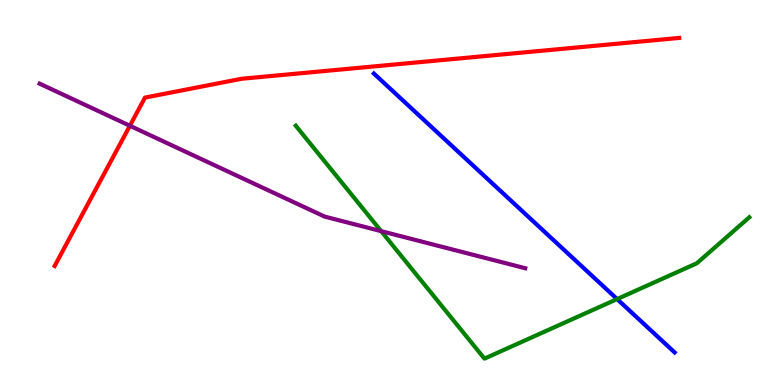[{'lines': ['blue', 'red'], 'intersections': []}, {'lines': ['green', 'red'], 'intersections': []}, {'lines': ['purple', 'red'], 'intersections': [{'x': 1.68, 'y': 6.73}]}, {'lines': ['blue', 'green'], 'intersections': [{'x': 7.96, 'y': 2.23}]}, {'lines': ['blue', 'purple'], 'intersections': []}, {'lines': ['green', 'purple'], 'intersections': [{'x': 4.92, 'y': 4.0}]}]